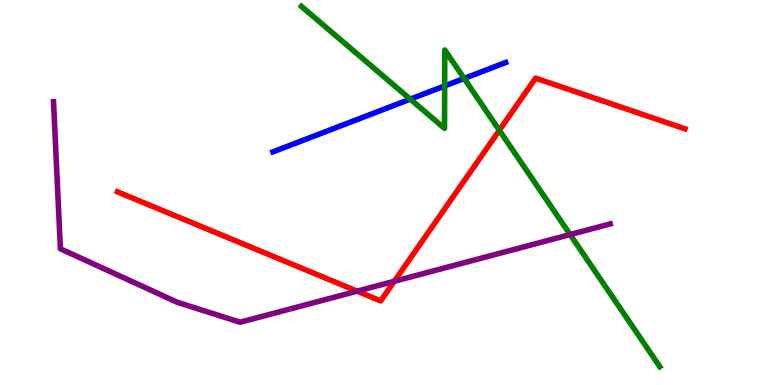[{'lines': ['blue', 'red'], 'intersections': []}, {'lines': ['green', 'red'], 'intersections': [{'x': 6.44, 'y': 6.62}]}, {'lines': ['purple', 'red'], 'intersections': [{'x': 4.61, 'y': 2.44}, {'x': 5.09, 'y': 2.69}]}, {'lines': ['blue', 'green'], 'intersections': [{'x': 5.29, 'y': 7.42}, {'x': 5.74, 'y': 7.77}, {'x': 5.99, 'y': 7.96}]}, {'lines': ['blue', 'purple'], 'intersections': []}, {'lines': ['green', 'purple'], 'intersections': [{'x': 7.36, 'y': 3.91}]}]